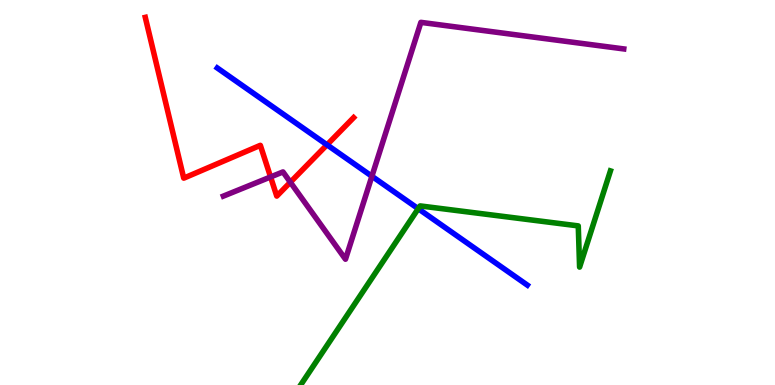[{'lines': ['blue', 'red'], 'intersections': [{'x': 4.22, 'y': 6.24}]}, {'lines': ['green', 'red'], 'intersections': []}, {'lines': ['purple', 'red'], 'intersections': [{'x': 3.49, 'y': 5.4}, {'x': 3.75, 'y': 5.27}]}, {'lines': ['blue', 'green'], 'intersections': [{'x': 5.4, 'y': 4.58}]}, {'lines': ['blue', 'purple'], 'intersections': [{'x': 4.8, 'y': 5.42}]}, {'lines': ['green', 'purple'], 'intersections': []}]